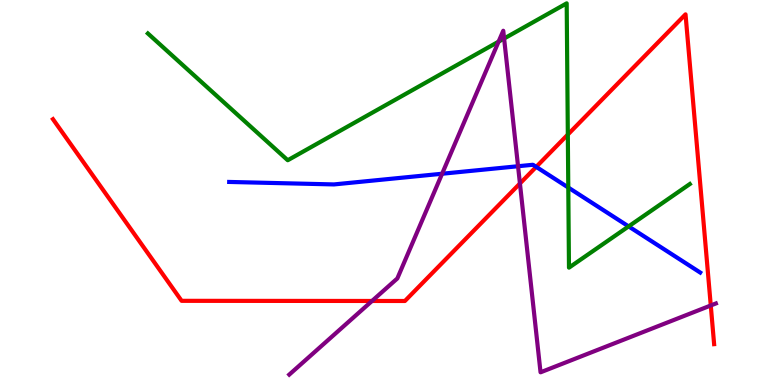[{'lines': ['blue', 'red'], 'intersections': [{'x': 6.92, 'y': 5.67}]}, {'lines': ['green', 'red'], 'intersections': [{'x': 7.33, 'y': 6.5}]}, {'lines': ['purple', 'red'], 'intersections': [{'x': 4.8, 'y': 2.18}, {'x': 6.71, 'y': 5.23}, {'x': 9.17, 'y': 2.07}]}, {'lines': ['blue', 'green'], 'intersections': [{'x': 7.33, 'y': 5.13}, {'x': 8.11, 'y': 4.12}]}, {'lines': ['blue', 'purple'], 'intersections': [{'x': 5.7, 'y': 5.49}, {'x': 6.68, 'y': 5.68}]}, {'lines': ['green', 'purple'], 'intersections': [{'x': 6.43, 'y': 8.92}, {'x': 6.5, 'y': 9.0}]}]